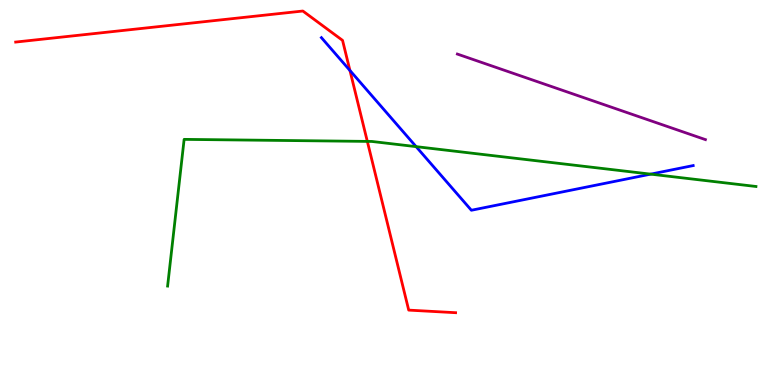[{'lines': ['blue', 'red'], 'intersections': [{'x': 4.52, 'y': 8.17}]}, {'lines': ['green', 'red'], 'intersections': [{'x': 4.74, 'y': 6.33}]}, {'lines': ['purple', 'red'], 'intersections': []}, {'lines': ['blue', 'green'], 'intersections': [{'x': 5.37, 'y': 6.19}, {'x': 8.4, 'y': 5.48}]}, {'lines': ['blue', 'purple'], 'intersections': []}, {'lines': ['green', 'purple'], 'intersections': []}]